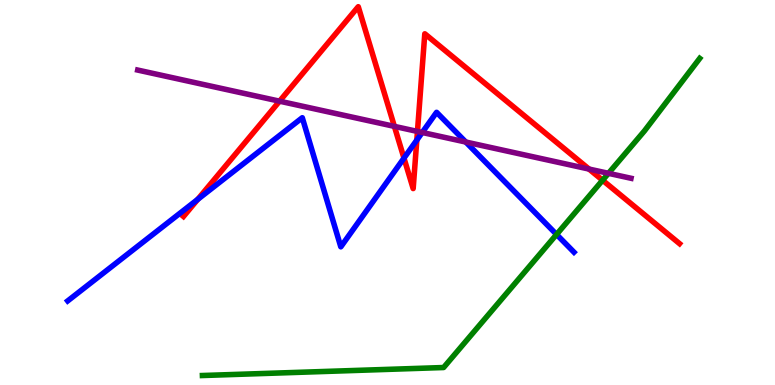[{'lines': ['blue', 'red'], 'intersections': [{'x': 2.55, 'y': 4.82}, {'x': 5.21, 'y': 5.89}, {'x': 5.38, 'y': 6.36}]}, {'lines': ['green', 'red'], 'intersections': [{'x': 7.78, 'y': 5.32}]}, {'lines': ['purple', 'red'], 'intersections': [{'x': 3.61, 'y': 7.37}, {'x': 5.09, 'y': 6.72}, {'x': 5.39, 'y': 6.59}, {'x': 7.6, 'y': 5.61}]}, {'lines': ['blue', 'green'], 'intersections': [{'x': 7.18, 'y': 3.91}]}, {'lines': ['blue', 'purple'], 'intersections': [{'x': 5.45, 'y': 6.56}, {'x': 6.01, 'y': 6.31}]}, {'lines': ['green', 'purple'], 'intersections': [{'x': 7.85, 'y': 5.5}]}]